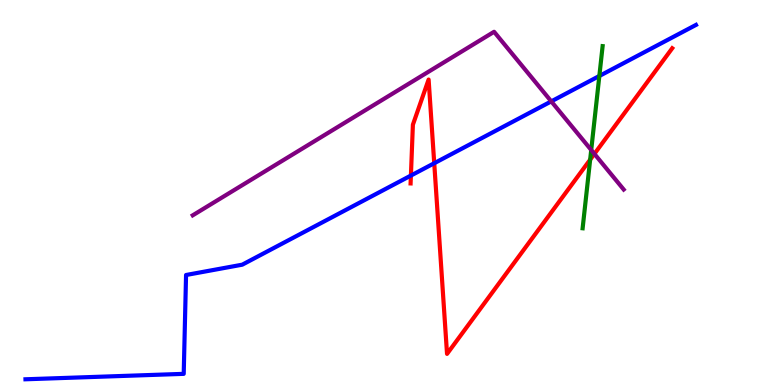[{'lines': ['blue', 'red'], 'intersections': [{'x': 5.3, 'y': 5.44}, {'x': 5.6, 'y': 5.76}]}, {'lines': ['green', 'red'], 'intersections': [{'x': 7.61, 'y': 5.85}]}, {'lines': ['purple', 'red'], 'intersections': [{'x': 7.67, 'y': 6.0}]}, {'lines': ['blue', 'green'], 'intersections': [{'x': 7.73, 'y': 8.03}]}, {'lines': ['blue', 'purple'], 'intersections': [{'x': 7.11, 'y': 7.37}]}, {'lines': ['green', 'purple'], 'intersections': [{'x': 7.63, 'y': 6.1}]}]